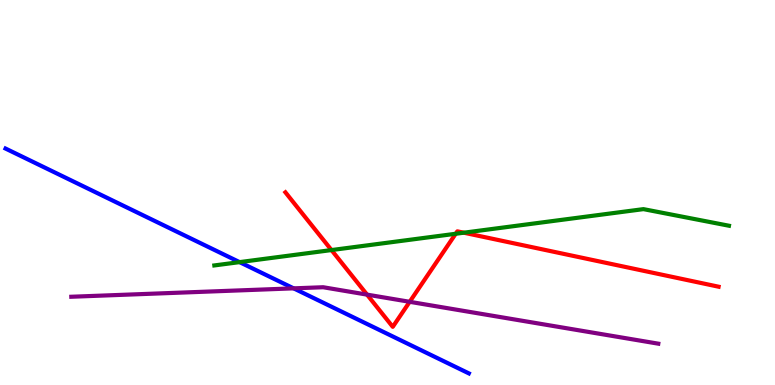[{'lines': ['blue', 'red'], 'intersections': []}, {'lines': ['green', 'red'], 'intersections': [{'x': 4.28, 'y': 3.5}, {'x': 5.88, 'y': 3.93}, {'x': 5.98, 'y': 3.96}]}, {'lines': ['purple', 'red'], 'intersections': [{'x': 4.74, 'y': 2.35}, {'x': 5.29, 'y': 2.16}]}, {'lines': ['blue', 'green'], 'intersections': [{'x': 3.09, 'y': 3.19}]}, {'lines': ['blue', 'purple'], 'intersections': [{'x': 3.79, 'y': 2.51}]}, {'lines': ['green', 'purple'], 'intersections': []}]